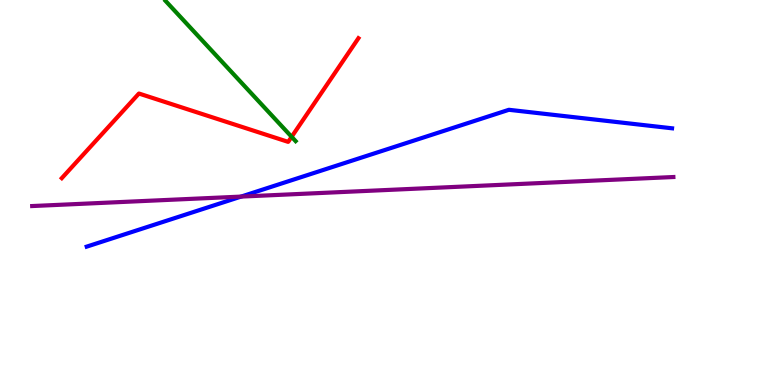[{'lines': ['blue', 'red'], 'intersections': []}, {'lines': ['green', 'red'], 'intersections': [{'x': 3.76, 'y': 6.45}]}, {'lines': ['purple', 'red'], 'intersections': []}, {'lines': ['blue', 'green'], 'intersections': []}, {'lines': ['blue', 'purple'], 'intersections': [{'x': 3.11, 'y': 4.89}]}, {'lines': ['green', 'purple'], 'intersections': []}]